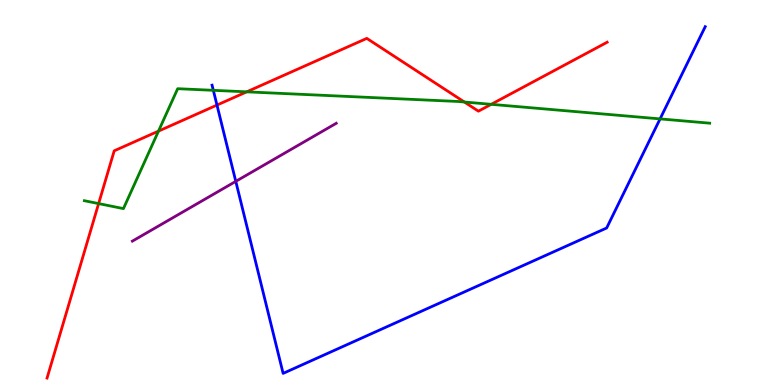[{'lines': ['blue', 'red'], 'intersections': [{'x': 2.8, 'y': 7.27}]}, {'lines': ['green', 'red'], 'intersections': [{'x': 1.27, 'y': 4.71}, {'x': 2.05, 'y': 6.59}, {'x': 3.18, 'y': 7.61}, {'x': 5.99, 'y': 7.35}, {'x': 6.34, 'y': 7.29}]}, {'lines': ['purple', 'red'], 'intersections': []}, {'lines': ['blue', 'green'], 'intersections': [{'x': 2.75, 'y': 7.65}, {'x': 8.52, 'y': 6.91}]}, {'lines': ['blue', 'purple'], 'intersections': [{'x': 3.04, 'y': 5.29}]}, {'lines': ['green', 'purple'], 'intersections': []}]